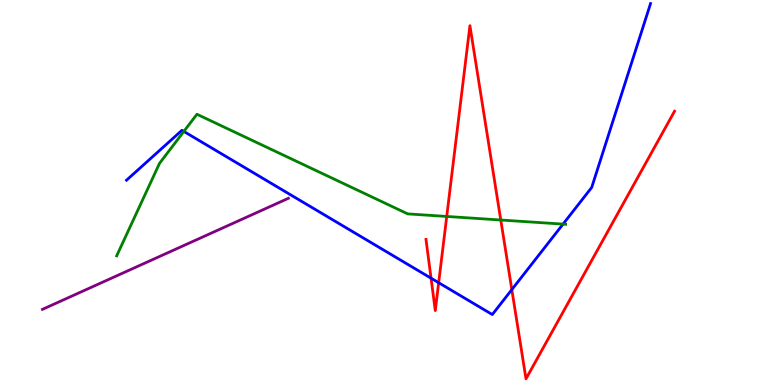[{'lines': ['blue', 'red'], 'intersections': [{'x': 5.56, 'y': 2.77}, {'x': 5.66, 'y': 2.66}, {'x': 6.6, 'y': 2.48}]}, {'lines': ['green', 'red'], 'intersections': [{'x': 5.76, 'y': 4.38}, {'x': 6.46, 'y': 4.29}]}, {'lines': ['purple', 'red'], 'intersections': []}, {'lines': ['blue', 'green'], 'intersections': [{'x': 2.37, 'y': 6.59}, {'x': 7.26, 'y': 4.18}]}, {'lines': ['blue', 'purple'], 'intersections': []}, {'lines': ['green', 'purple'], 'intersections': []}]